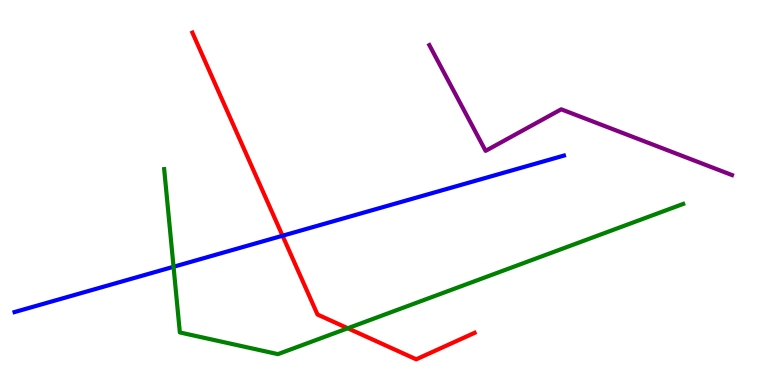[{'lines': ['blue', 'red'], 'intersections': [{'x': 3.65, 'y': 3.88}]}, {'lines': ['green', 'red'], 'intersections': [{'x': 4.49, 'y': 1.47}]}, {'lines': ['purple', 'red'], 'intersections': []}, {'lines': ['blue', 'green'], 'intersections': [{'x': 2.24, 'y': 3.07}]}, {'lines': ['blue', 'purple'], 'intersections': []}, {'lines': ['green', 'purple'], 'intersections': []}]